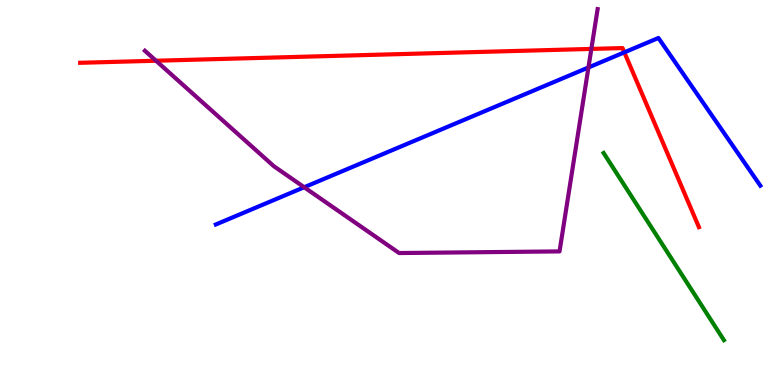[{'lines': ['blue', 'red'], 'intersections': [{'x': 8.06, 'y': 8.64}]}, {'lines': ['green', 'red'], 'intersections': []}, {'lines': ['purple', 'red'], 'intersections': [{'x': 2.01, 'y': 8.42}, {'x': 7.63, 'y': 8.73}]}, {'lines': ['blue', 'green'], 'intersections': []}, {'lines': ['blue', 'purple'], 'intersections': [{'x': 3.93, 'y': 5.14}, {'x': 7.59, 'y': 8.25}]}, {'lines': ['green', 'purple'], 'intersections': []}]